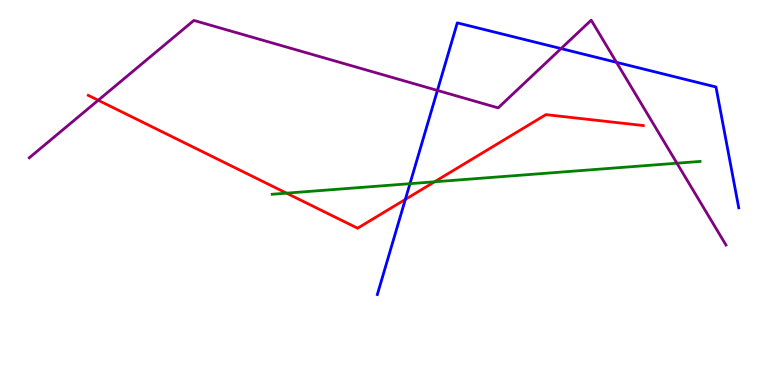[{'lines': ['blue', 'red'], 'intersections': [{'x': 5.23, 'y': 4.82}]}, {'lines': ['green', 'red'], 'intersections': [{'x': 3.7, 'y': 4.98}, {'x': 5.61, 'y': 5.28}]}, {'lines': ['purple', 'red'], 'intersections': [{'x': 1.27, 'y': 7.4}]}, {'lines': ['blue', 'green'], 'intersections': [{'x': 5.29, 'y': 5.23}]}, {'lines': ['blue', 'purple'], 'intersections': [{'x': 5.64, 'y': 7.65}, {'x': 7.24, 'y': 8.74}, {'x': 7.95, 'y': 8.38}]}, {'lines': ['green', 'purple'], 'intersections': [{'x': 8.73, 'y': 5.76}]}]